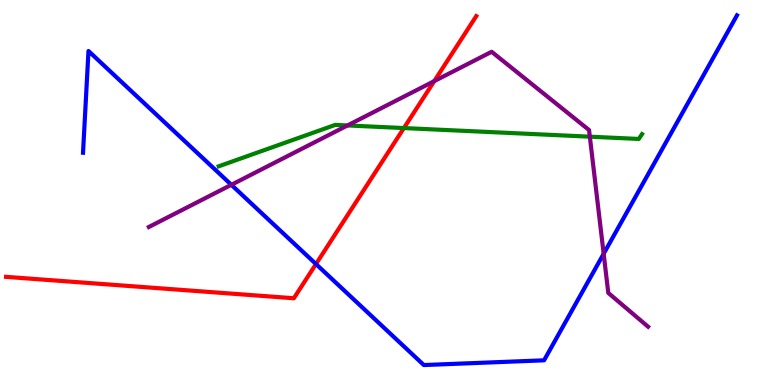[{'lines': ['blue', 'red'], 'intersections': [{'x': 4.08, 'y': 3.14}]}, {'lines': ['green', 'red'], 'intersections': [{'x': 5.21, 'y': 6.67}]}, {'lines': ['purple', 'red'], 'intersections': [{'x': 5.6, 'y': 7.89}]}, {'lines': ['blue', 'green'], 'intersections': []}, {'lines': ['blue', 'purple'], 'intersections': [{'x': 2.99, 'y': 5.2}, {'x': 7.79, 'y': 3.41}]}, {'lines': ['green', 'purple'], 'intersections': [{'x': 4.48, 'y': 6.74}, {'x': 7.61, 'y': 6.45}]}]